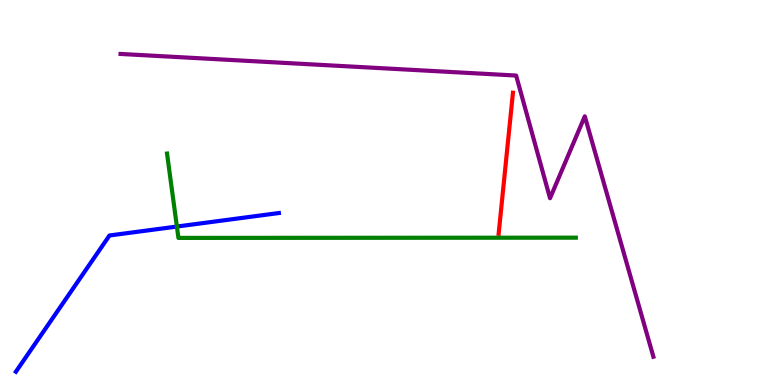[{'lines': ['blue', 'red'], 'intersections': []}, {'lines': ['green', 'red'], 'intersections': []}, {'lines': ['purple', 'red'], 'intersections': []}, {'lines': ['blue', 'green'], 'intersections': [{'x': 2.28, 'y': 4.12}]}, {'lines': ['blue', 'purple'], 'intersections': []}, {'lines': ['green', 'purple'], 'intersections': []}]